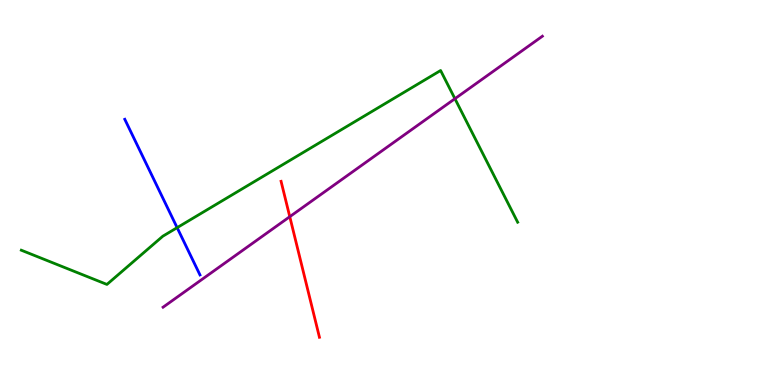[{'lines': ['blue', 'red'], 'intersections': []}, {'lines': ['green', 'red'], 'intersections': []}, {'lines': ['purple', 'red'], 'intersections': [{'x': 3.74, 'y': 4.37}]}, {'lines': ['blue', 'green'], 'intersections': [{'x': 2.29, 'y': 4.09}]}, {'lines': ['blue', 'purple'], 'intersections': []}, {'lines': ['green', 'purple'], 'intersections': [{'x': 5.87, 'y': 7.44}]}]